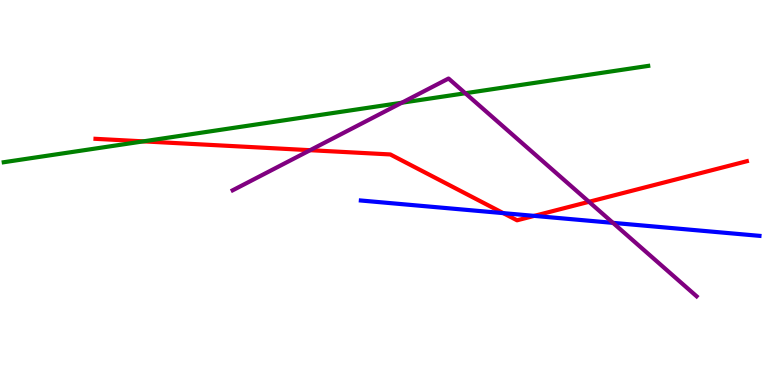[{'lines': ['blue', 'red'], 'intersections': [{'x': 6.49, 'y': 4.46}, {'x': 6.89, 'y': 4.39}]}, {'lines': ['green', 'red'], 'intersections': [{'x': 1.85, 'y': 6.33}]}, {'lines': ['purple', 'red'], 'intersections': [{'x': 4.0, 'y': 6.1}, {'x': 7.6, 'y': 4.76}]}, {'lines': ['blue', 'green'], 'intersections': []}, {'lines': ['blue', 'purple'], 'intersections': [{'x': 7.91, 'y': 4.21}]}, {'lines': ['green', 'purple'], 'intersections': [{'x': 5.18, 'y': 7.33}, {'x': 6.0, 'y': 7.58}]}]